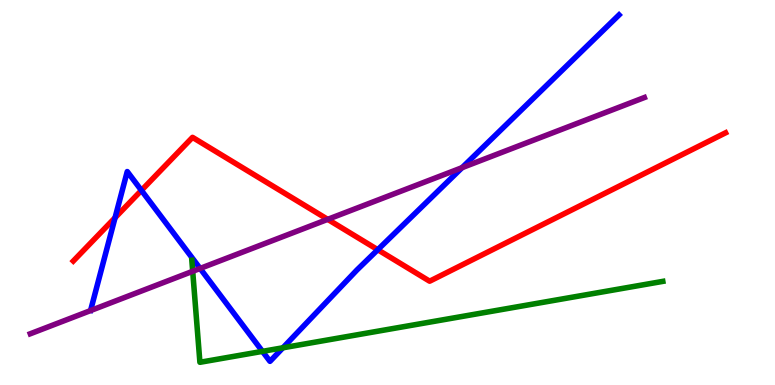[{'lines': ['blue', 'red'], 'intersections': [{'x': 1.48, 'y': 4.35}, {'x': 1.82, 'y': 5.06}, {'x': 4.87, 'y': 3.51}]}, {'lines': ['green', 'red'], 'intersections': []}, {'lines': ['purple', 'red'], 'intersections': [{'x': 4.23, 'y': 4.3}]}, {'lines': ['blue', 'green'], 'intersections': [{'x': 3.39, 'y': 0.874}, {'x': 3.65, 'y': 0.967}]}, {'lines': ['blue', 'purple'], 'intersections': [{'x': 2.58, 'y': 3.03}, {'x': 5.96, 'y': 5.65}]}, {'lines': ['green', 'purple'], 'intersections': [{'x': 2.49, 'y': 2.95}]}]